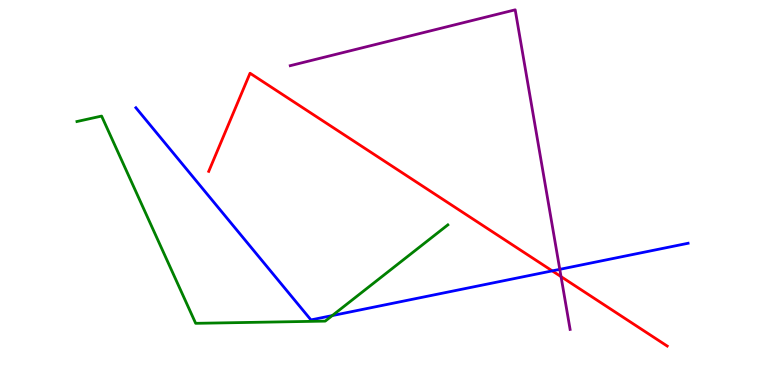[{'lines': ['blue', 'red'], 'intersections': [{'x': 7.13, 'y': 2.96}]}, {'lines': ['green', 'red'], 'intersections': []}, {'lines': ['purple', 'red'], 'intersections': [{'x': 7.24, 'y': 2.82}]}, {'lines': ['blue', 'green'], 'intersections': [{'x': 4.29, 'y': 1.8}]}, {'lines': ['blue', 'purple'], 'intersections': [{'x': 7.22, 'y': 3.0}]}, {'lines': ['green', 'purple'], 'intersections': []}]